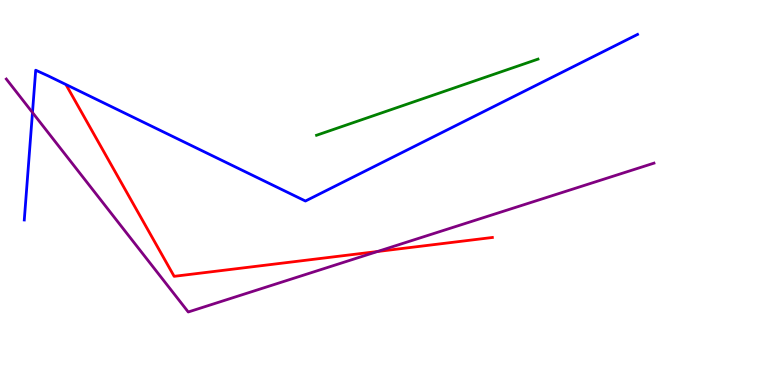[{'lines': ['blue', 'red'], 'intersections': []}, {'lines': ['green', 'red'], 'intersections': []}, {'lines': ['purple', 'red'], 'intersections': [{'x': 4.87, 'y': 3.47}]}, {'lines': ['blue', 'green'], 'intersections': []}, {'lines': ['blue', 'purple'], 'intersections': [{'x': 0.419, 'y': 7.08}]}, {'lines': ['green', 'purple'], 'intersections': []}]